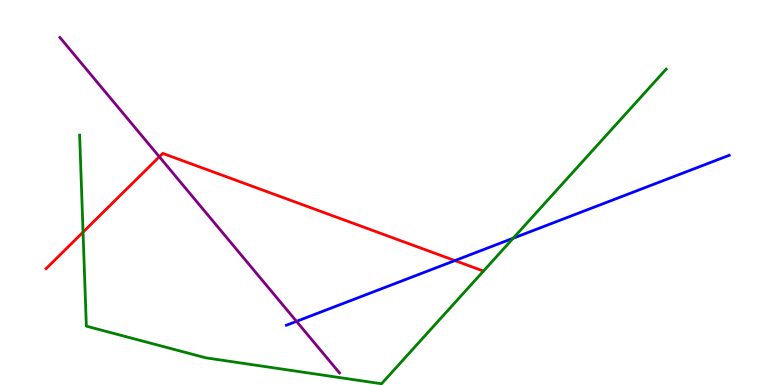[{'lines': ['blue', 'red'], 'intersections': [{'x': 5.87, 'y': 3.23}]}, {'lines': ['green', 'red'], 'intersections': [{'x': 1.07, 'y': 3.97}]}, {'lines': ['purple', 'red'], 'intersections': [{'x': 2.06, 'y': 5.93}]}, {'lines': ['blue', 'green'], 'intersections': [{'x': 6.62, 'y': 3.81}]}, {'lines': ['blue', 'purple'], 'intersections': [{'x': 3.83, 'y': 1.65}]}, {'lines': ['green', 'purple'], 'intersections': []}]